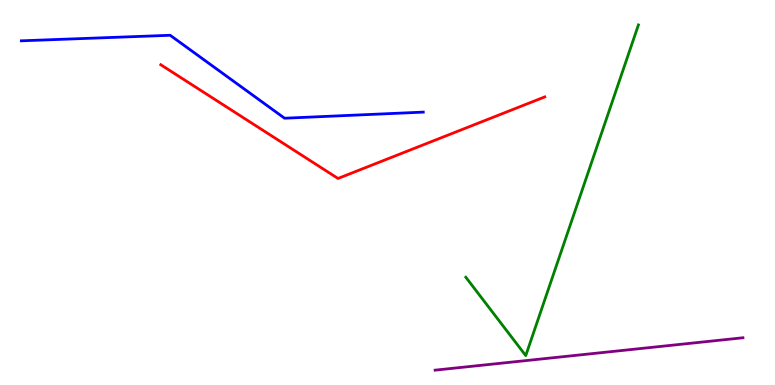[{'lines': ['blue', 'red'], 'intersections': []}, {'lines': ['green', 'red'], 'intersections': []}, {'lines': ['purple', 'red'], 'intersections': []}, {'lines': ['blue', 'green'], 'intersections': []}, {'lines': ['blue', 'purple'], 'intersections': []}, {'lines': ['green', 'purple'], 'intersections': []}]